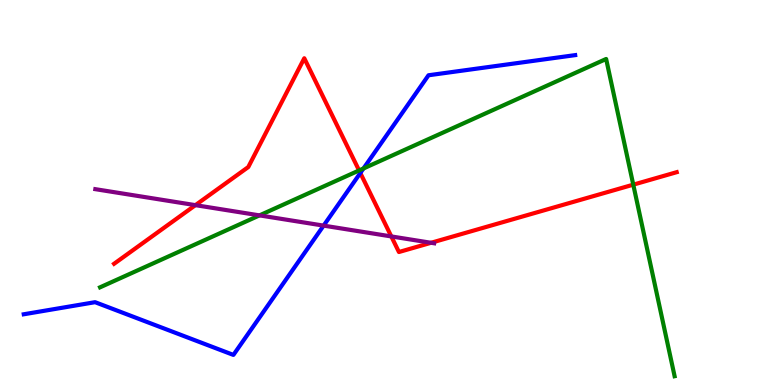[{'lines': ['blue', 'red'], 'intersections': [{'x': 4.65, 'y': 5.51}]}, {'lines': ['green', 'red'], 'intersections': [{'x': 4.63, 'y': 5.57}, {'x': 8.17, 'y': 5.2}]}, {'lines': ['purple', 'red'], 'intersections': [{'x': 2.52, 'y': 4.67}, {'x': 5.05, 'y': 3.86}, {'x': 5.56, 'y': 3.69}]}, {'lines': ['blue', 'green'], 'intersections': [{'x': 4.69, 'y': 5.62}]}, {'lines': ['blue', 'purple'], 'intersections': [{'x': 4.18, 'y': 4.14}]}, {'lines': ['green', 'purple'], 'intersections': [{'x': 3.35, 'y': 4.41}]}]